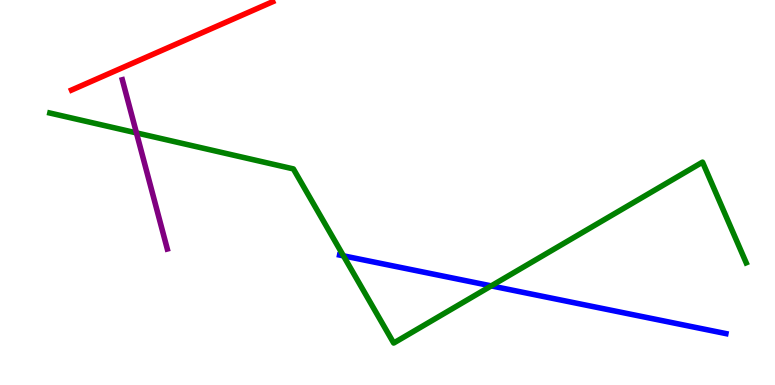[{'lines': ['blue', 'red'], 'intersections': []}, {'lines': ['green', 'red'], 'intersections': []}, {'lines': ['purple', 'red'], 'intersections': []}, {'lines': ['blue', 'green'], 'intersections': [{'x': 4.43, 'y': 3.35}, {'x': 6.34, 'y': 2.57}]}, {'lines': ['blue', 'purple'], 'intersections': []}, {'lines': ['green', 'purple'], 'intersections': [{'x': 1.76, 'y': 6.55}]}]